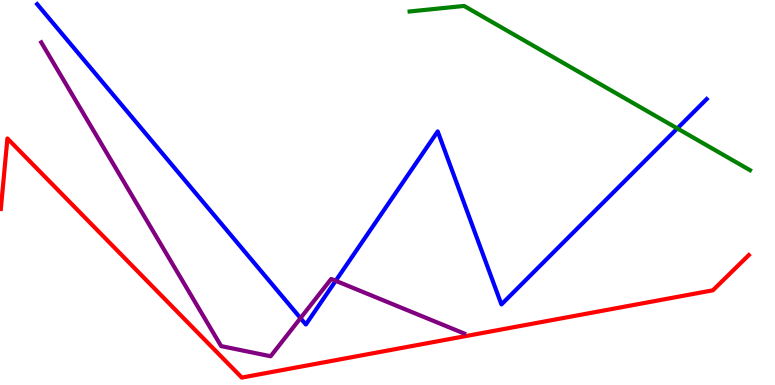[{'lines': ['blue', 'red'], 'intersections': []}, {'lines': ['green', 'red'], 'intersections': []}, {'lines': ['purple', 'red'], 'intersections': []}, {'lines': ['blue', 'green'], 'intersections': [{'x': 8.74, 'y': 6.66}]}, {'lines': ['blue', 'purple'], 'intersections': [{'x': 3.88, 'y': 1.74}, {'x': 4.33, 'y': 2.71}]}, {'lines': ['green', 'purple'], 'intersections': []}]